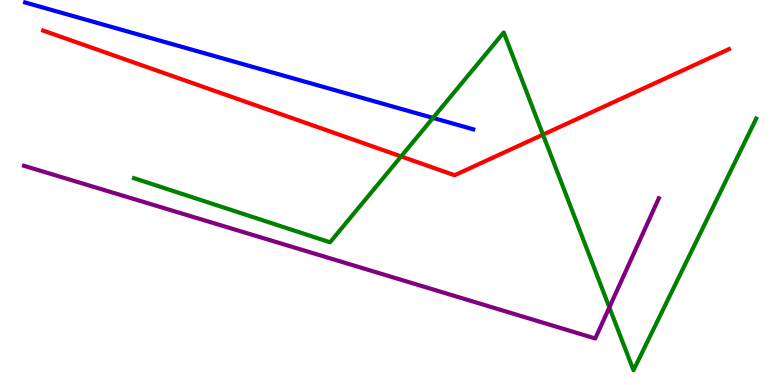[{'lines': ['blue', 'red'], 'intersections': []}, {'lines': ['green', 'red'], 'intersections': [{'x': 5.18, 'y': 5.94}, {'x': 7.01, 'y': 6.5}]}, {'lines': ['purple', 'red'], 'intersections': []}, {'lines': ['blue', 'green'], 'intersections': [{'x': 5.59, 'y': 6.94}]}, {'lines': ['blue', 'purple'], 'intersections': []}, {'lines': ['green', 'purple'], 'intersections': [{'x': 7.86, 'y': 2.02}]}]